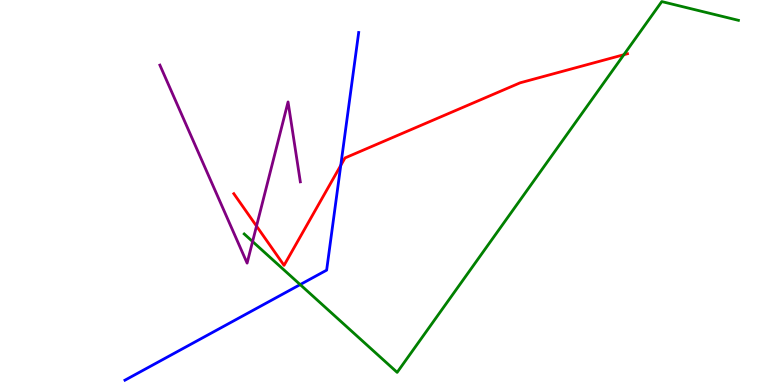[{'lines': ['blue', 'red'], 'intersections': [{'x': 4.4, 'y': 5.7}]}, {'lines': ['green', 'red'], 'intersections': [{'x': 8.05, 'y': 8.58}]}, {'lines': ['purple', 'red'], 'intersections': [{'x': 3.31, 'y': 4.13}]}, {'lines': ['blue', 'green'], 'intersections': [{'x': 3.87, 'y': 2.61}]}, {'lines': ['blue', 'purple'], 'intersections': []}, {'lines': ['green', 'purple'], 'intersections': [{'x': 3.26, 'y': 3.73}]}]